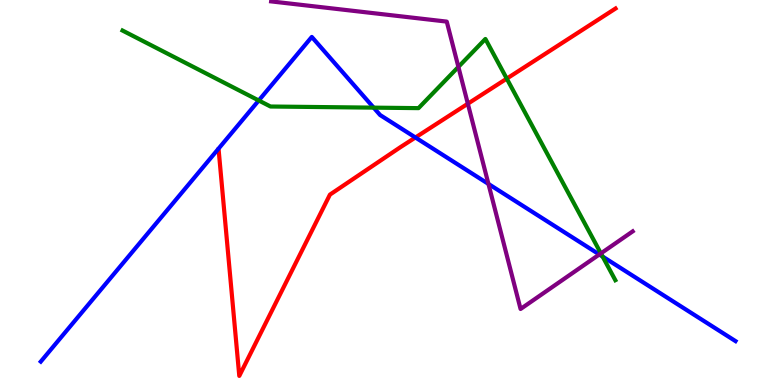[{'lines': ['blue', 'red'], 'intersections': [{'x': 5.36, 'y': 6.43}]}, {'lines': ['green', 'red'], 'intersections': [{'x': 6.54, 'y': 7.96}]}, {'lines': ['purple', 'red'], 'intersections': [{'x': 6.04, 'y': 7.31}]}, {'lines': ['blue', 'green'], 'intersections': [{'x': 3.34, 'y': 7.39}, {'x': 4.82, 'y': 7.2}, {'x': 7.78, 'y': 3.34}]}, {'lines': ['blue', 'purple'], 'intersections': [{'x': 6.3, 'y': 5.22}, {'x': 7.73, 'y': 3.39}]}, {'lines': ['green', 'purple'], 'intersections': [{'x': 5.91, 'y': 8.26}, {'x': 7.75, 'y': 3.42}]}]